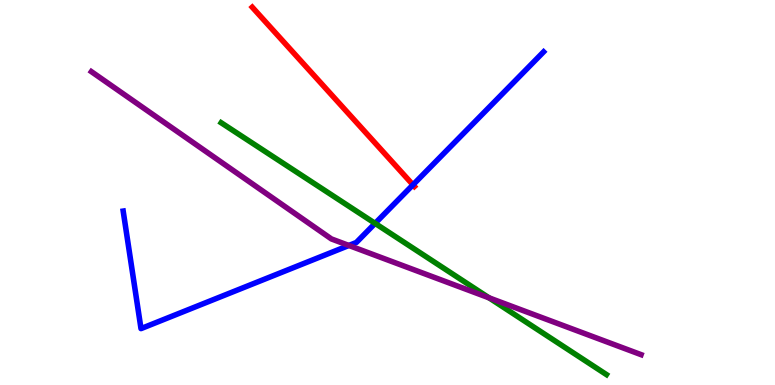[{'lines': ['blue', 'red'], 'intersections': [{'x': 5.33, 'y': 5.2}]}, {'lines': ['green', 'red'], 'intersections': []}, {'lines': ['purple', 'red'], 'intersections': []}, {'lines': ['blue', 'green'], 'intersections': [{'x': 4.84, 'y': 4.2}]}, {'lines': ['blue', 'purple'], 'intersections': [{'x': 4.5, 'y': 3.62}]}, {'lines': ['green', 'purple'], 'intersections': [{'x': 6.31, 'y': 2.26}]}]